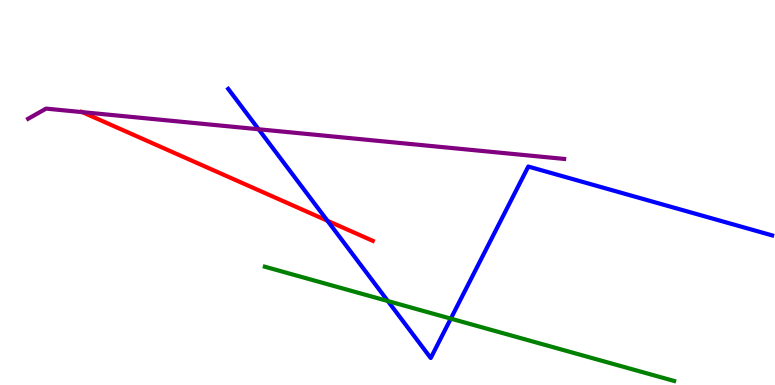[{'lines': ['blue', 'red'], 'intersections': [{'x': 4.23, 'y': 4.27}]}, {'lines': ['green', 'red'], 'intersections': []}, {'lines': ['purple', 'red'], 'intersections': [{'x': 1.06, 'y': 7.09}]}, {'lines': ['blue', 'green'], 'intersections': [{'x': 5.0, 'y': 2.18}, {'x': 5.82, 'y': 1.72}]}, {'lines': ['blue', 'purple'], 'intersections': [{'x': 3.34, 'y': 6.64}]}, {'lines': ['green', 'purple'], 'intersections': []}]